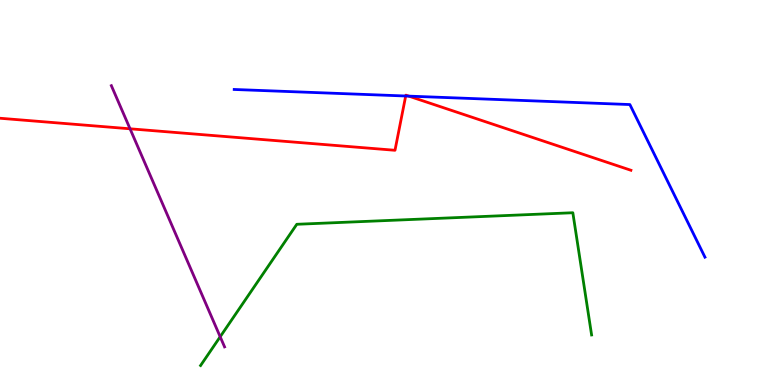[{'lines': ['blue', 'red'], 'intersections': [{'x': 5.23, 'y': 7.51}, {'x': 5.27, 'y': 7.5}]}, {'lines': ['green', 'red'], 'intersections': []}, {'lines': ['purple', 'red'], 'intersections': [{'x': 1.68, 'y': 6.65}]}, {'lines': ['blue', 'green'], 'intersections': []}, {'lines': ['blue', 'purple'], 'intersections': []}, {'lines': ['green', 'purple'], 'intersections': [{'x': 2.84, 'y': 1.25}]}]